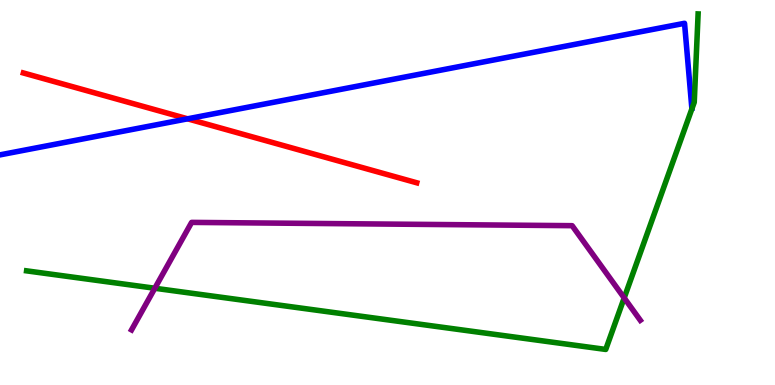[{'lines': ['blue', 'red'], 'intersections': [{'x': 2.42, 'y': 6.91}]}, {'lines': ['green', 'red'], 'intersections': []}, {'lines': ['purple', 'red'], 'intersections': []}, {'lines': ['blue', 'green'], 'intersections': []}, {'lines': ['blue', 'purple'], 'intersections': []}, {'lines': ['green', 'purple'], 'intersections': [{'x': 2.0, 'y': 2.51}, {'x': 8.05, 'y': 2.26}]}]